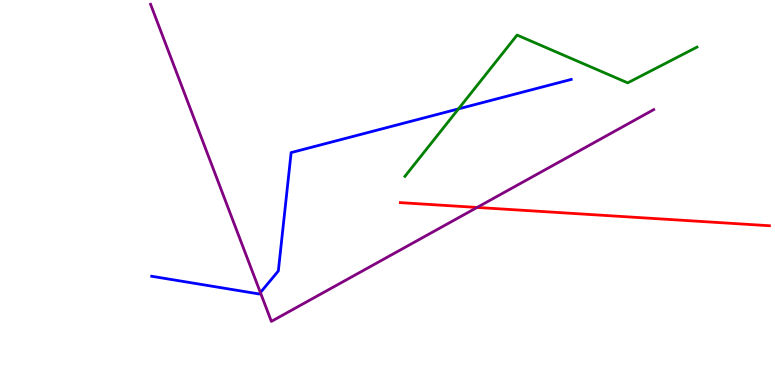[{'lines': ['blue', 'red'], 'intersections': []}, {'lines': ['green', 'red'], 'intersections': []}, {'lines': ['purple', 'red'], 'intersections': [{'x': 6.16, 'y': 4.61}]}, {'lines': ['blue', 'green'], 'intersections': [{'x': 5.92, 'y': 7.17}]}, {'lines': ['blue', 'purple'], 'intersections': [{'x': 3.36, 'y': 2.4}]}, {'lines': ['green', 'purple'], 'intersections': []}]